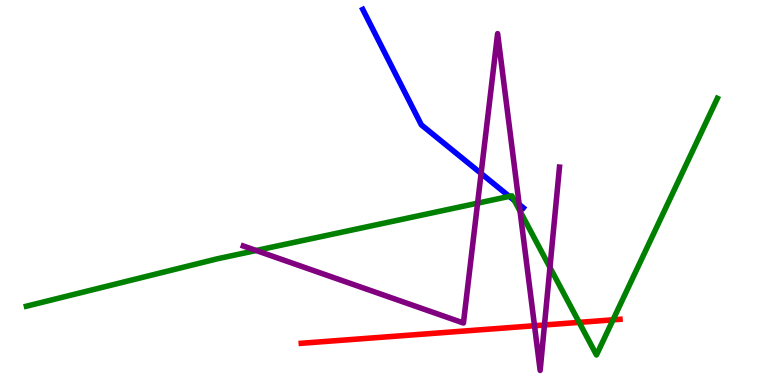[{'lines': ['blue', 'red'], 'intersections': []}, {'lines': ['green', 'red'], 'intersections': [{'x': 7.47, 'y': 1.63}, {'x': 7.91, 'y': 1.69}]}, {'lines': ['purple', 'red'], 'intersections': [{'x': 6.9, 'y': 1.54}, {'x': 7.03, 'y': 1.56}]}, {'lines': ['blue', 'green'], 'intersections': [{'x': 6.57, 'y': 4.9}, {'x': 6.64, 'y': 4.79}]}, {'lines': ['blue', 'purple'], 'intersections': [{'x': 6.21, 'y': 5.49}, {'x': 6.7, 'y': 4.69}]}, {'lines': ['green', 'purple'], 'intersections': [{'x': 3.31, 'y': 3.49}, {'x': 6.16, 'y': 4.72}, {'x': 6.71, 'y': 4.51}, {'x': 7.1, 'y': 3.05}]}]